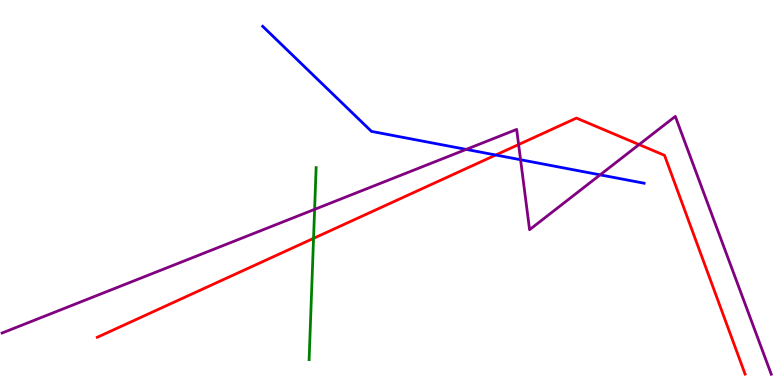[{'lines': ['blue', 'red'], 'intersections': [{'x': 6.4, 'y': 5.97}]}, {'lines': ['green', 'red'], 'intersections': [{'x': 4.05, 'y': 3.81}]}, {'lines': ['purple', 'red'], 'intersections': [{'x': 6.69, 'y': 6.25}, {'x': 8.25, 'y': 6.25}]}, {'lines': ['blue', 'green'], 'intersections': []}, {'lines': ['blue', 'purple'], 'intersections': [{'x': 6.02, 'y': 6.12}, {'x': 6.72, 'y': 5.85}, {'x': 7.74, 'y': 5.46}]}, {'lines': ['green', 'purple'], 'intersections': [{'x': 4.06, 'y': 4.56}]}]